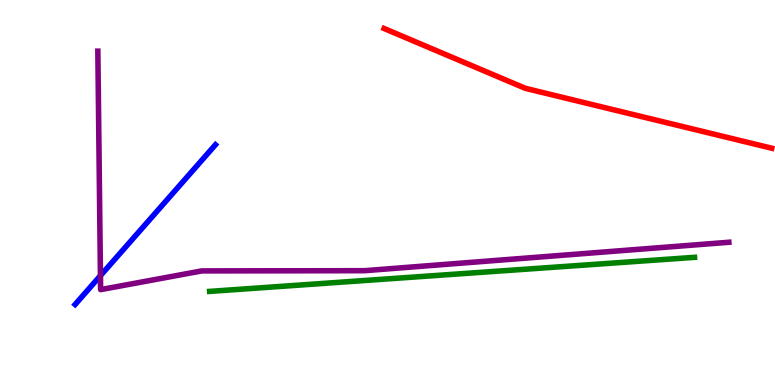[{'lines': ['blue', 'red'], 'intersections': []}, {'lines': ['green', 'red'], 'intersections': []}, {'lines': ['purple', 'red'], 'intersections': []}, {'lines': ['blue', 'green'], 'intersections': []}, {'lines': ['blue', 'purple'], 'intersections': [{'x': 1.3, 'y': 2.84}]}, {'lines': ['green', 'purple'], 'intersections': []}]